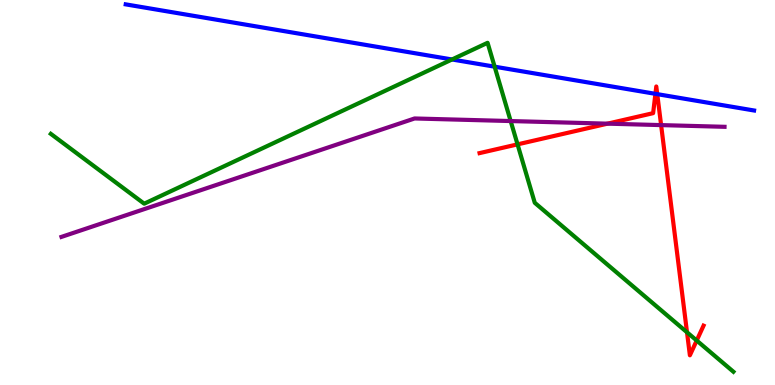[{'lines': ['blue', 'red'], 'intersections': [{'x': 8.46, 'y': 7.56}, {'x': 8.48, 'y': 7.55}]}, {'lines': ['green', 'red'], 'intersections': [{'x': 6.68, 'y': 6.25}, {'x': 8.86, 'y': 1.37}, {'x': 8.99, 'y': 1.16}]}, {'lines': ['purple', 'red'], 'intersections': [{'x': 7.84, 'y': 6.79}, {'x': 8.53, 'y': 6.75}]}, {'lines': ['blue', 'green'], 'intersections': [{'x': 5.83, 'y': 8.46}, {'x': 6.38, 'y': 8.27}]}, {'lines': ['blue', 'purple'], 'intersections': []}, {'lines': ['green', 'purple'], 'intersections': [{'x': 6.59, 'y': 6.86}]}]